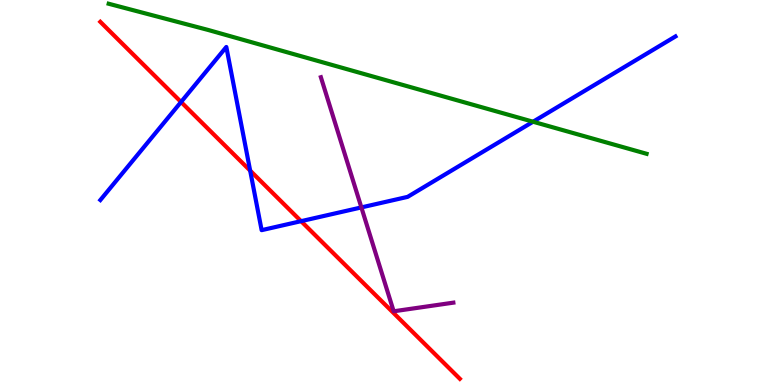[{'lines': ['blue', 'red'], 'intersections': [{'x': 2.34, 'y': 7.35}, {'x': 3.23, 'y': 5.57}, {'x': 3.88, 'y': 4.26}]}, {'lines': ['green', 'red'], 'intersections': []}, {'lines': ['purple', 'red'], 'intersections': []}, {'lines': ['blue', 'green'], 'intersections': [{'x': 6.88, 'y': 6.84}]}, {'lines': ['blue', 'purple'], 'intersections': [{'x': 4.66, 'y': 4.61}]}, {'lines': ['green', 'purple'], 'intersections': []}]